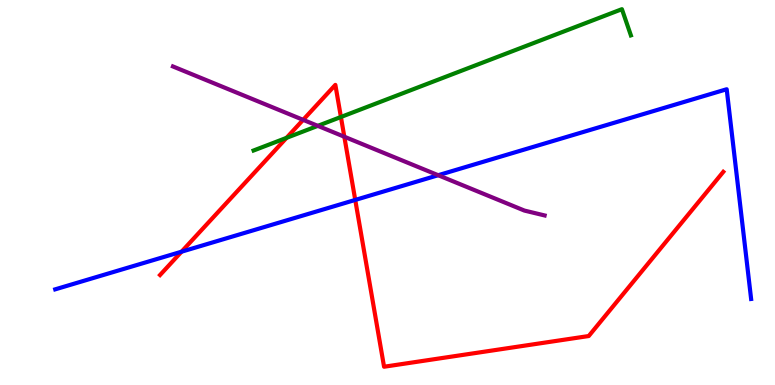[{'lines': ['blue', 'red'], 'intersections': [{'x': 2.34, 'y': 3.46}, {'x': 4.58, 'y': 4.81}]}, {'lines': ['green', 'red'], 'intersections': [{'x': 3.7, 'y': 6.42}, {'x': 4.4, 'y': 6.96}]}, {'lines': ['purple', 'red'], 'intersections': [{'x': 3.91, 'y': 6.89}, {'x': 4.44, 'y': 6.45}]}, {'lines': ['blue', 'green'], 'intersections': []}, {'lines': ['blue', 'purple'], 'intersections': [{'x': 5.65, 'y': 5.45}]}, {'lines': ['green', 'purple'], 'intersections': [{'x': 4.1, 'y': 6.73}]}]